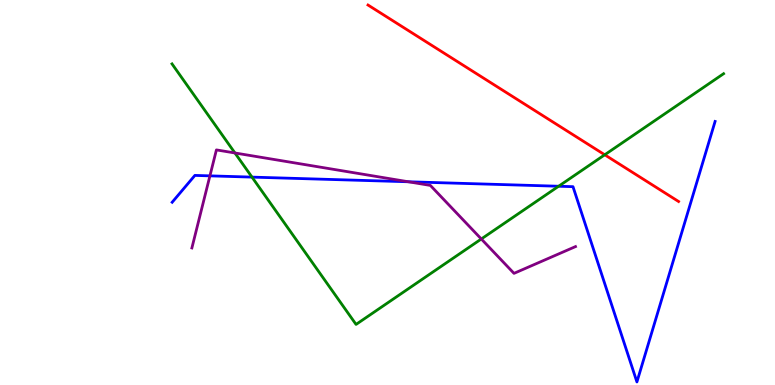[{'lines': ['blue', 'red'], 'intersections': []}, {'lines': ['green', 'red'], 'intersections': [{'x': 7.8, 'y': 5.98}]}, {'lines': ['purple', 'red'], 'intersections': []}, {'lines': ['blue', 'green'], 'intersections': [{'x': 3.25, 'y': 5.4}, {'x': 7.21, 'y': 5.16}]}, {'lines': ['blue', 'purple'], 'intersections': [{'x': 2.71, 'y': 5.43}, {'x': 5.27, 'y': 5.28}]}, {'lines': ['green', 'purple'], 'intersections': [{'x': 3.03, 'y': 6.03}, {'x': 6.21, 'y': 3.79}]}]